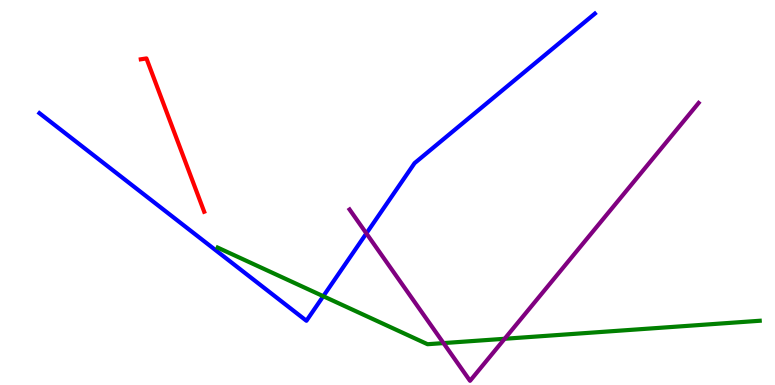[{'lines': ['blue', 'red'], 'intersections': []}, {'lines': ['green', 'red'], 'intersections': []}, {'lines': ['purple', 'red'], 'intersections': []}, {'lines': ['blue', 'green'], 'intersections': [{'x': 4.17, 'y': 2.31}]}, {'lines': ['blue', 'purple'], 'intersections': [{'x': 4.73, 'y': 3.94}]}, {'lines': ['green', 'purple'], 'intersections': [{'x': 5.72, 'y': 1.09}, {'x': 6.51, 'y': 1.2}]}]